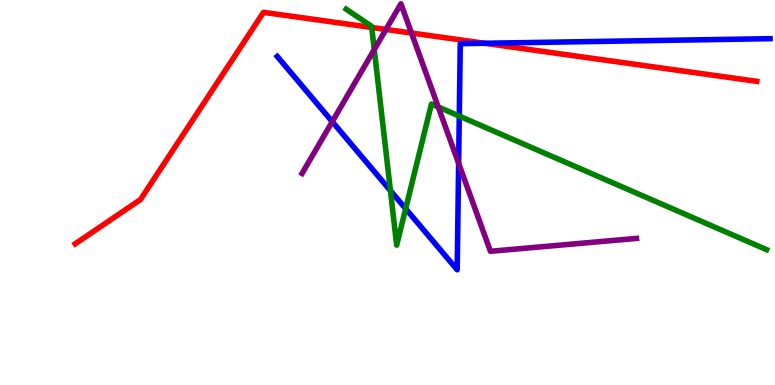[{'lines': ['blue', 'red'], 'intersections': [{'x': 6.25, 'y': 8.88}]}, {'lines': ['green', 'red'], 'intersections': [{'x': 4.8, 'y': 9.29}]}, {'lines': ['purple', 'red'], 'intersections': [{'x': 4.98, 'y': 9.23}, {'x': 5.31, 'y': 9.14}]}, {'lines': ['blue', 'green'], 'intersections': [{'x': 5.04, 'y': 5.05}, {'x': 5.23, 'y': 4.58}, {'x': 5.93, 'y': 6.98}]}, {'lines': ['blue', 'purple'], 'intersections': [{'x': 4.29, 'y': 6.84}, {'x': 5.92, 'y': 5.76}]}, {'lines': ['green', 'purple'], 'intersections': [{'x': 4.83, 'y': 8.71}, {'x': 5.65, 'y': 7.22}]}]